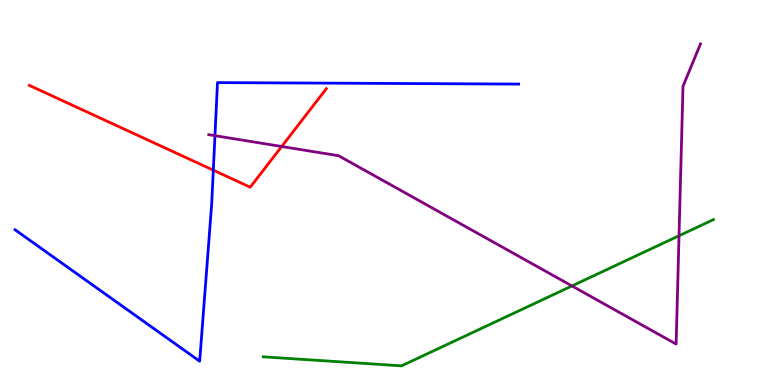[{'lines': ['blue', 'red'], 'intersections': [{'x': 2.75, 'y': 5.58}]}, {'lines': ['green', 'red'], 'intersections': []}, {'lines': ['purple', 'red'], 'intersections': [{'x': 3.63, 'y': 6.19}]}, {'lines': ['blue', 'green'], 'intersections': []}, {'lines': ['blue', 'purple'], 'intersections': [{'x': 2.77, 'y': 6.48}]}, {'lines': ['green', 'purple'], 'intersections': [{'x': 7.38, 'y': 2.57}, {'x': 8.76, 'y': 3.88}]}]